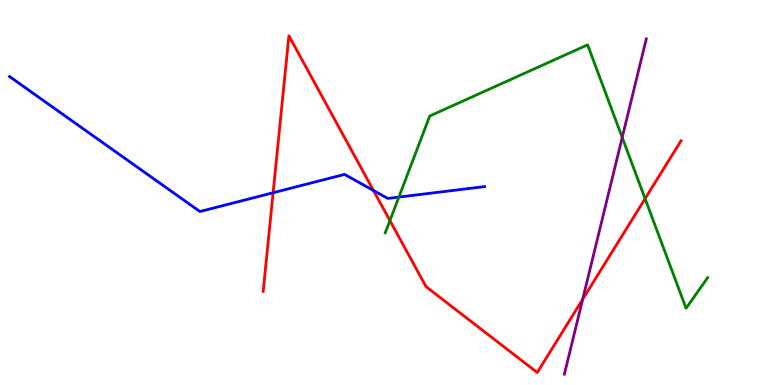[{'lines': ['blue', 'red'], 'intersections': [{'x': 3.52, 'y': 4.99}, {'x': 4.82, 'y': 5.05}]}, {'lines': ['green', 'red'], 'intersections': [{'x': 5.03, 'y': 4.27}, {'x': 8.32, 'y': 4.84}]}, {'lines': ['purple', 'red'], 'intersections': [{'x': 7.52, 'y': 2.23}]}, {'lines': ['blue', 'green'], 'intersections': [{'x': 5.15, 'y': 4.88}]}, {'lines': ['blue', 'purple'], 'intersections': []}, {'lines': ['green', 'purple'], 'intersections': [{'x': 8.03, 'y': 6.43}]}]